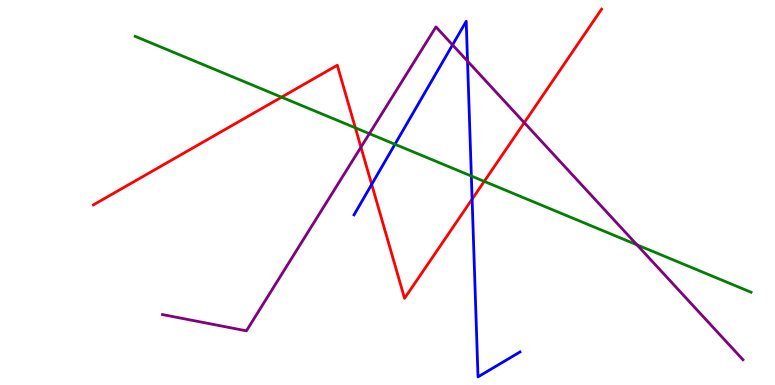[{'lines': ['blue', 'red'], 'intersections': [{'x': 4.8, 'y': 5.21}, {'x': 6.09, 'y': 4.83}]}, {'lines': ['green', 'red'], 'intersections': [{'x': 3.63, 'y': 7.48}, {'x': 4.59, 'y': 6.68}, {'x': 6.25, 'y': 5.29}]}, {'lines': ['purple', 'red'], 'intersections': [{'x': 4.66, 'y': 6.18}, {'x': 6.76, 'y': 6.81}]}, {'lines': ['blue', 'green'], 'intersections': [{'x': 5.1, 'y': 6.25}, {'x': 6.08, 'y': 5.43}]}, {'lines': ['blue', 'purple'], 'intersections': [{'x': 5.84, 'y': 8.83}, {'x': 6.03, 'y': 8.41}]}, {'lines': ['green', 'purple'], 'intersections': [{'x': 4.77, 'y': 6.53}, {'x': 8.22, 'y': 3.64}]}]